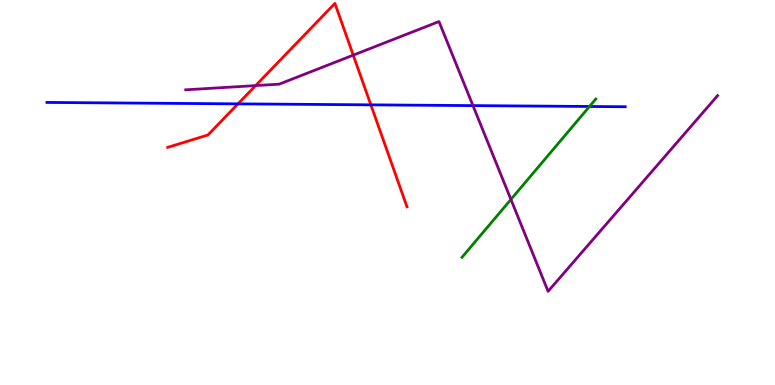[{'lines': ['blue', 'red'], 'intersections': [{'x': 3.07, 'y': 7.3}, {'x': 4.79, 'y': 7.28}]}, {'lines': ['green', 'red'], 'intersections': []}, {'lines': ['purple', 'red'], 'intersections': [{'x': 3.3, 'y': 7.78}, {'x': 4.56, 'y': 8.57}]}, {'lines': ['blue', 'green'], 'intersections': [{'x': 7.61, 'y': 7.23}]}, {'lines': ['blue', 'purple'], 'intersections': [{'x': 6.1, 'y': 7.26}]}, {'lines': ['green', 'purple'], 'intersections': [{'x': 6.59, 'y': 4.82}]}]